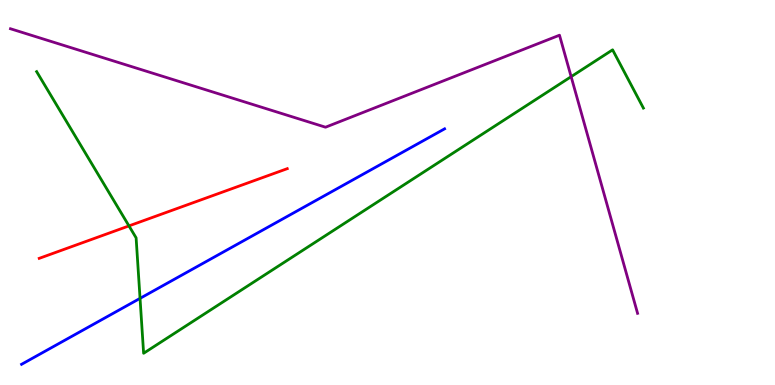[{'lines': ['blue', 'red'], 'intersections': []}, {'lines': ['green', 'red'], 'intersections': [{'x': 1.66, 'y': 4.13}]}, {'lines': ['purple', 'red'], 'intersections': []}, {'lines': ['blue', 'green'], 'intersections': [{'x': 1.81, 'y': 2.25}]}, {'lines': ['blue', 'purple'], 'intersections': []}, {'lines': ['green', 'purple'], 'intersections': [{'x': 7.37, 'y': 8.01}]}]